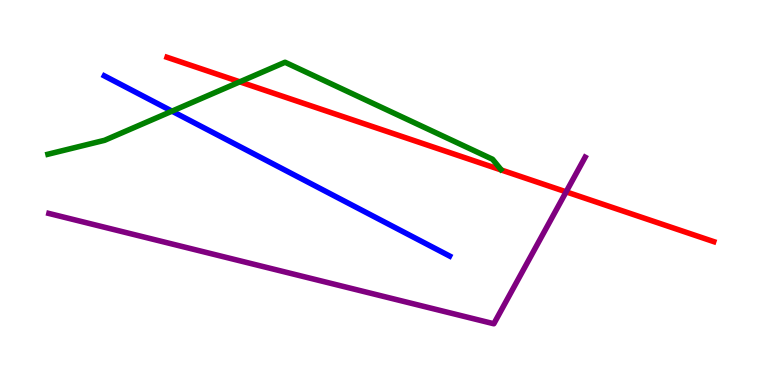[{'lines': ['blue', 'red'], 'intersections': []}, {'lines': ['green', 'red'], 'intersections': [{'x': 3.09, 'y': 7.87}]}, {'lines': ['purple', 'red'], 'intersections': [{'x': 7.3, 'y': 5.02}]}, {'lines': ['blue', 'green'], 'intersections': [{'x': 2.22, 'y': 7.11}]}, {'lines': ['blue', 'purple'], 'intersections': []}, {'lines': ['green', 'purple'], 'intersections': []}]